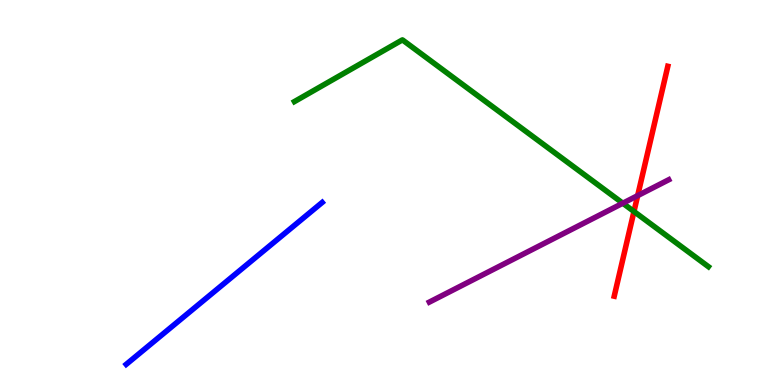[{'lines': ['blue', 'red'], 'intersections': []}, {'lines': ['green', 'red'], 'intersections': [{'x': 8.18, 'y': 4.51}]}, {'lines': ['purple', 'red'], 'intersections': [{'x': 8.23, 'y': 4.92}]}, {'lines': ['blue', 'green'], 'intersections': []}, {'lines': ['blue', 'purple'], 'intersections': []}, {'lines': ['green', 'purple'], 'intersections': [{'x': 8.04, 'y': 4.72}]}]